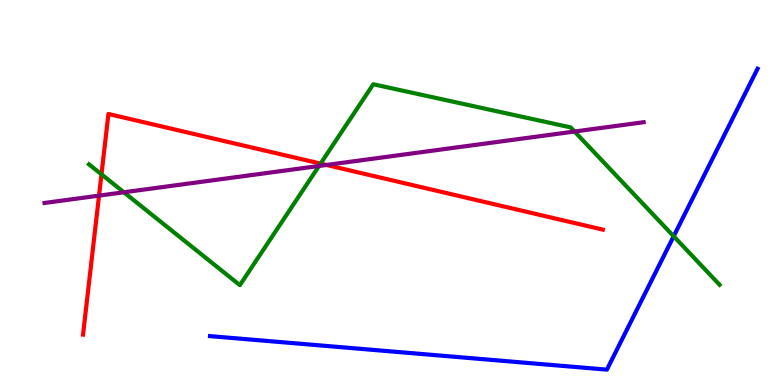[{'lines': ['blue', 'red'], 'intersections': []}, {'lines': ['green', 'red'], 'intersections': [{'x': 1.31, 'y': 5.47}, {'x': 4.14, 'y': 5.75}]}, {'lines': ['purple', 'red'], 'intersections': [{'x': 1.28, 'y': 4.92}, {'x': 4.21, 'y': 5.71}]}, {'lines': ['blue', 'green'], 'intersections': [{'x': 8.69, 'y': 3.86}]}, {'lines': ['blue', 'purple'], 'intersections': []}, {'lines': ['green', 'purple'], 'intersections': [{'x': 1.6, 'y': 5.01}, {'x': 4.12, 'y': 5.69}, {'x': 7.41, 'y': 6.58}]}]